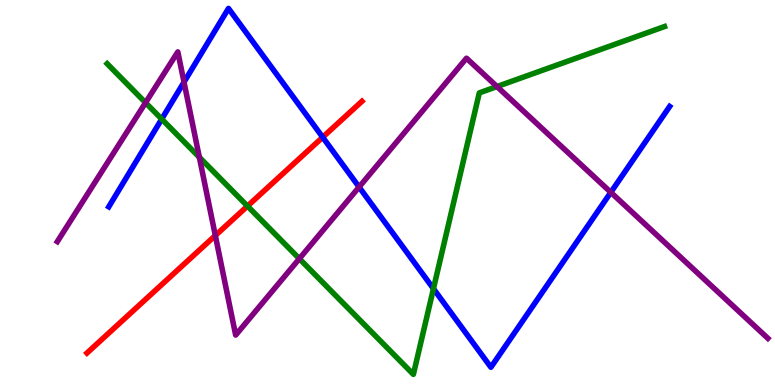[{'lines': ['blue', 'red'], 'intersections': [{'x': 4.16, 'y': 6.44}]}, {'lines': ['green', 'red'], 'intersections': [{'x': 3.19, 'y': 4.65}]}, {'lines': ['purple', 'red'], 'intersections': [{'x': 2.78, 'y': 3.88}]}, {'lines': ['blue', 'green'], 'intersections': [{'x': 2.09, 'y': 6.91}, {'x': 5.59, 'y': 2.5}]}, {'lines': ['blue', 'purple'], 'intersections': [{'x': 2.37, 'y': 7.87}, {'x': 4.63, 'y': 5.14}, {'x': 7.88, 'y': 5.0}]}, {'lines': ['green', 'purple'], 'intersections': [{'x': 1.88, 'y': 7.33}, {'x': 2.57, 'y': 5.92}, {'x': 3.86, 'y': 3.28}, {'x': 6.41, 'y': 7.75}]}]